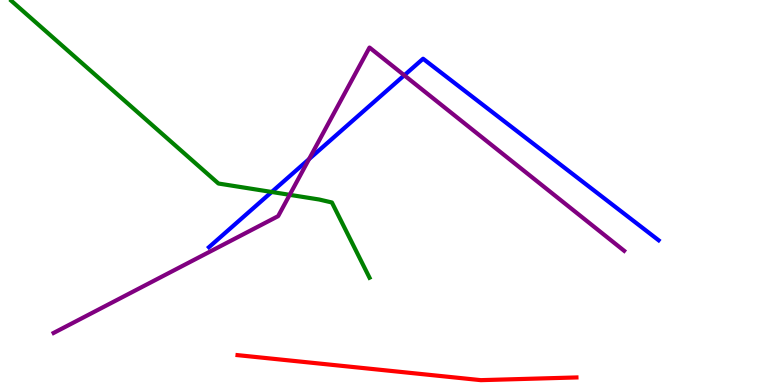[{'lines': ['blue', 'red'], 'intersections': []}, {'lines': ['green', 'red'], 'intersections': []}, {'lines': ['purple', 'red'], 'intersections': []}, {'lines': ['blue', 'green'], 'intersections': [{'x': 3.51, 'y': 5.01}]}, {'lines': ['blue', 'purple'], 'intersections': [{'x': 3.99, 'y': 5.87}, {'x': 5.22, 'y': 8.04}]}, {'lines': ['green', 'purple'], 'intersections': [{'x': 3.74, 'y': 4.94}]}]